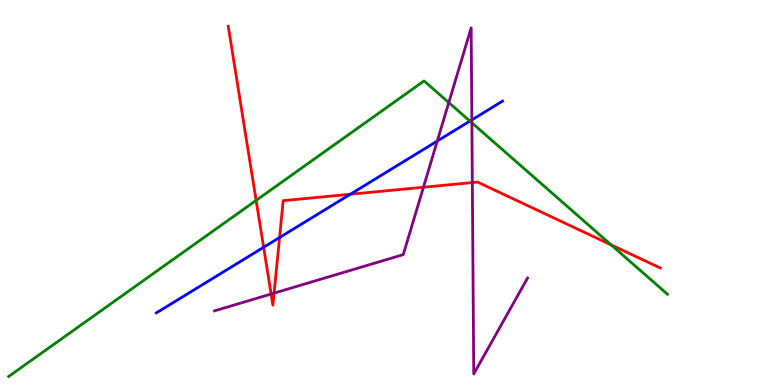[{'lines': ['blue', 'red'], 'intersections': [{'x': 3.4, 'y': 3.58}, {'x': 3.61, 'y': 3.83}, {'x': 4.52, 'y': 4.96}]}, {'lines': ['green', 'red'], 'intersections': [{'x': 3.3, 'y': 4.79}, {'x': 7.89, 'y': 3.64}]}, {'lines': ['purple', 'red'], 'intersections': [{'x': 3.5, 'y': 2.36}, {'x': 3.54, 'y': 2.39}, {'x': 5.46, 'y': 5.14}, {'x': 6.09, 'y': 5.26}]}, {'lines': ['blue', 'green'], 'intersections': [{'x': 6.06, 'y': 6.85}]}, {'lines': ['blue', 'purple'], 'intersections': [{'x': 5.64, 'y': 6.34}, {'x': 6.09, 'y': 6.89}]}, {'lines': ['green', 'purple'], 'intersections': [{'x': 5.79, 'y': 7.34}, {'x': 6.09, 'y': 6.81}]}]